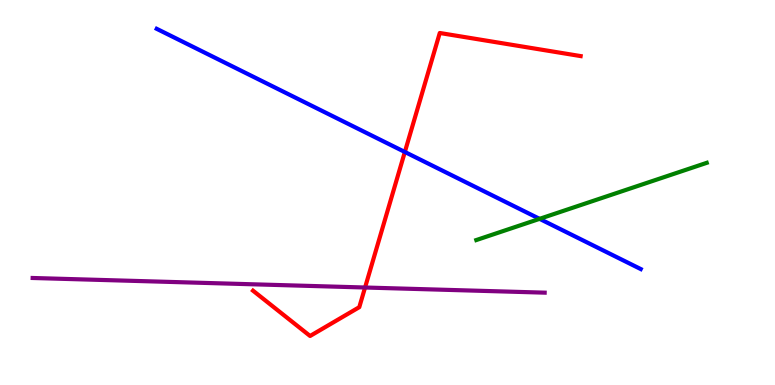[{'lines': ['blue', 'red'], 'intersections': [{'x': 5.22, 'y': 6.05}]}, {'lines': ['green', 'red'], 'intersections': []}, {'lines': ['purple', 'red'], 'intersections': [{'x': 4.71, 'y': 2.53}]}, {'lines': ['blue', 'green'], 'intersections': [{'x': 6.96, 'y': 4.32}]}, {'lines': ['blue', 'purple'], 'intersections': []}, {'lines': ['green', 'purple'], 'intersections': []}]